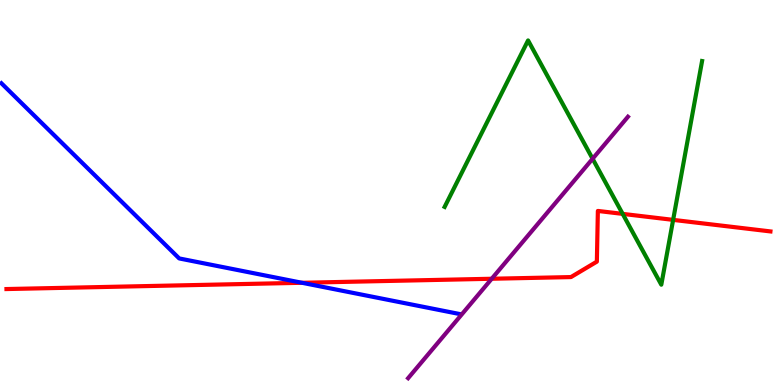[{'lines': ['blue', 'red'], 'intersections': [{'x': 3.9, 'y': 2.66}]}, {'lines': ['green', 'red'], 'intersections': [{'x': 8.03, 'y': 4.44}, {'x': 8.69, 'y': 4.29}]}, {'lines': ['purple', 'red'], 'intersections': [{'x': 6.34, 'y': 2.76}]}, {'lines': ['blue', 'green'], 'intersections': []}, {'lines': ['blue', 'purple'], 'intersections': []}, {'lines': ['green', 'purple'], 'intersections': [{'x': 7.65, 'y': 5.88}]}]